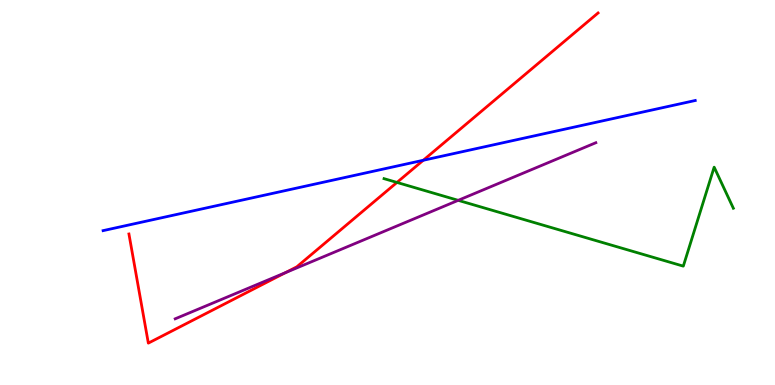[{'lines': ['blue', 'red'], 'intersections': [{'x': 5.46, 'y': 5.84}]}, {'lines': ['green', 'red'], 'intersections': [{'x': 5.12, 'y': 5.26}]}, {'lines': ['purple', 'red'], 'intersections': [{'x': 3.68, 'y': 2.92}]}, {'lines': ['blue', 'green'], 'intersections': []}, {'lines': ['blue', 'purple'], 'intersections': []}, {'lines': ['green', 'purple'], 'intersections': [{'x': 5.91, 'y': 4.8}]}]